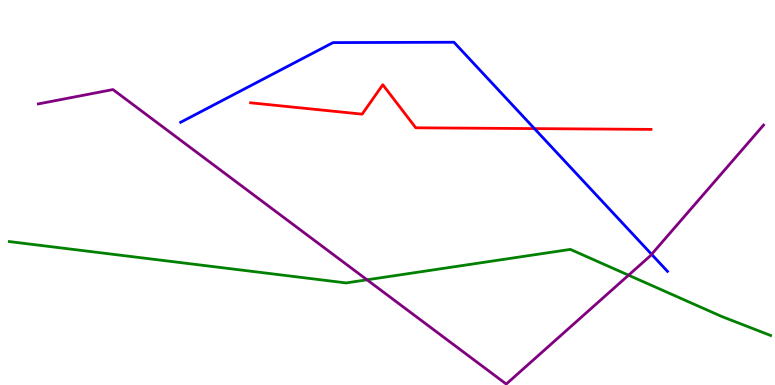[{'lines': ['blue', 'red'], 'intersections': [{'x': 6.9, 'y': 6.66}]}, {'lines': ['green', 'red'], 'intersections': []}, {'lines': ['purple', 'red'], 'intersections': []}, {'lines': ['blue', 'green'], 'intersections': []}, {'lines': ['blue', 'purple'], 'intersections': [{'x': 8.41, 'y': 3.39}]}, {'lines': ['green', 'purple'], 'intersections': [{'x': 4.74, 'y': 2.73}, {'x': 8.11, 'y': 2.85}]}]